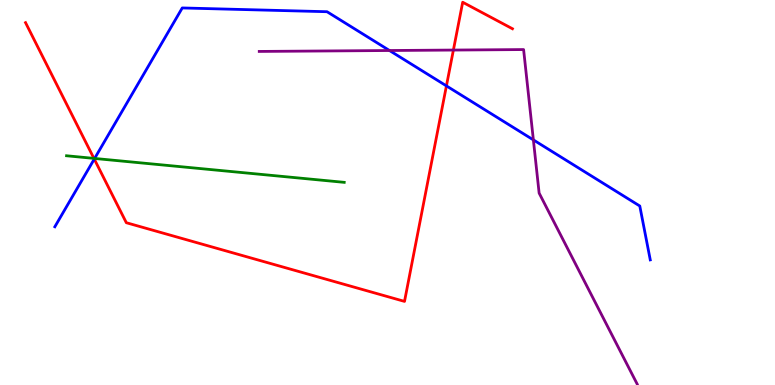[{'lines': ['blue', 'red'], 'intersections': [{'x': 1.22, 'y': 5.87}, {'x': 5.76, 'y': 7.77}]}, {'lines': ['green', 'red'], 'intersections': [{'x': 1.21, 'y': 5.89}]}, {'lines': ['purple', 'red'], 'intersections': [{'x': 5.85, 'y': 8.7}]}, {'lines': ['blue', 'green'], 'intersections': [{'x': 1.22, 'y': 5.88}]}, {'lines': ['blue', 'purple'], 'intersections': [{'x': 5.03, 'y': 8.69}, {'x': 6.88, 'y': 6.37}]}, {'lines': ['green', 'purple'], 'intersections': []}]